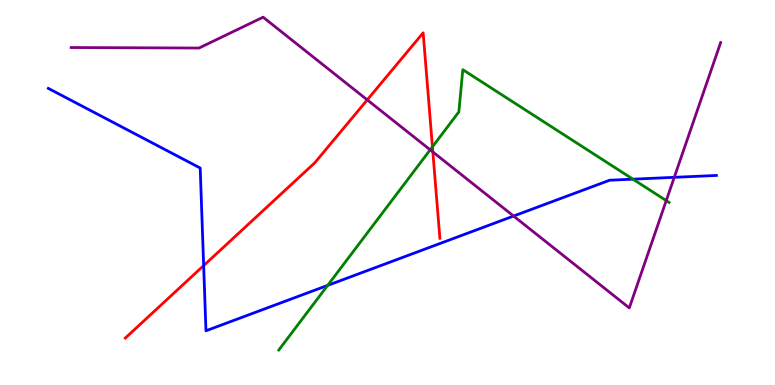[{'lines': ['blue', 'red'], 'intersections': [{'x': 2.63, 'y': 3.1}]}, {'lines': ['green', 'red'], 'intersections': [{'x': 5.58, 'y': 6.19}]}, {'lines': ['purple', 'red'], 'intersections': [{'x': 4.74, 'y': 7.41}, {'x': 5.59, 'y': 6.05}]}, {'lines': ['blue', 'green'], 'intersections': [{'x': 4.23, 'y': 2.59}, {'x': 8.17, 'y': 5.35}]}, {'lines': ['blue', 'purple'], 'intersections': [{'x': 6.63, 'y': 4.39}, {'x': 8.7, 'y': 5.39}]}, {'lines': ['green', 'purple'], 'intersections': [{'x': 5.55, 'y': 6.11}, {'x': 8.6, 'y': 4.79}]}]